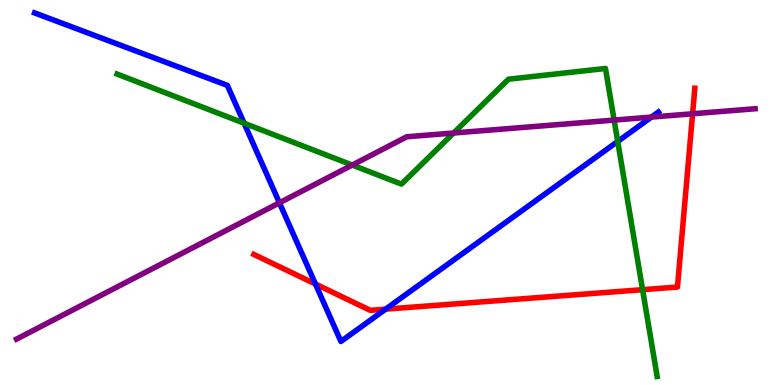[{'lines': ['blue', 'red'], 'intersections': [{'x': 4.07, 'y': 2.62}, {'x': 4.98, 'y': 1.97}]}, {'lines': ['green', 'red'], 'intersections': [{'x': 8.29, 'y': 2.48}]}, {'lines': ['purple', 'red'], 'intersections': [{'x': 8.94, 'y': 7.04}]}, {'lines': ['blue', 'green'], 'intersections': [{'x': 3.15, 'y': 6.8}, {'x': 7.97, 'y': 6.33}]}, {'lines': ['blue', 'purple'], 'intersections': [{'x': 3.61, 'y': 4.73}, {'x': 8.41, 'y': 6.96}]}, {'lines': ['green', 'purple'], 'intersections': [{'x': 4.54, 'y': 5.71}, {'x': 5.85, 'y': 6.55}, {'x': 7.92, 'y': 6.88}]}]